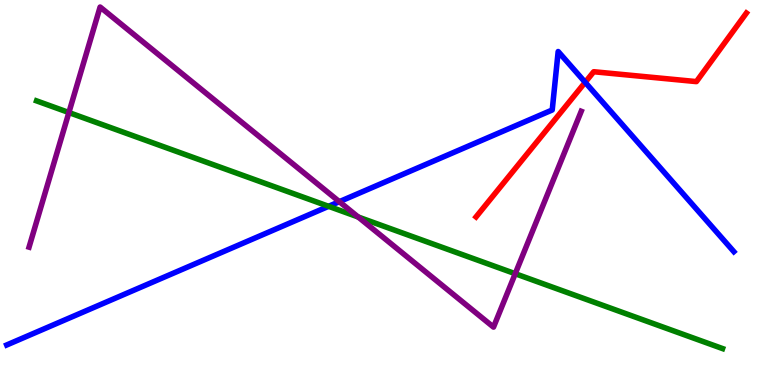[{'lines': ['blue', 'red'], 'intersections': [{'x': 7.55, 'y': 7.86}]}, {'lines': ['green', 'red'], 'intersections': []}, {'lines': ['purple', 'red'], 'intersections': []}, {'lines': ['blue', 'green'], 'intersections': [{'x': 4.24, 'y': 4.64}]}, {'lines': ['blue', 'purple'], 'intersections': [{'x': 4.38, 'y': 4.76}]}, {'lines': ['green', 'purple'], 'intersections': [{'x': 0.889, 'y': 7.08}, {'x': 4.62, 'y': 4.36}, {'x': 6.65, 'y': 2.89}]}]